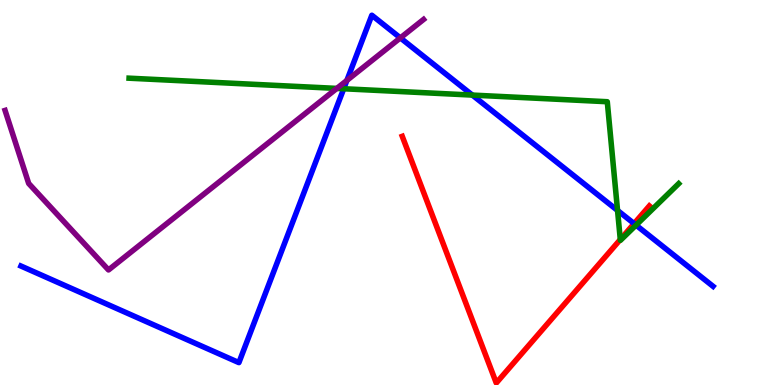[{'lines': ['blue', 'red'], 'intersections': [{'x': 8.18, 'y': 4.19}]}, {'lines': ['green', 'red'], 'intersections': [{'x': 8.0, 'y': 3.78}]}, {'lines': ['purple', 'red'], 'intersections': []}, {'lines': ['blue', 'green'], 'intersections': [{'x': 4.43, 'y': 7.69}, {'x': 6.09, 'y': 7.53}, {'x': 7.97, 'y': 4.53}, {'x': 8.21, 'y': 4.15}]}, {'lines': ['blue', 'purple'], 'intersections': [{'x': 4.48, 'y': 7.91}, {'x': 5.17, 'y': 9.02}]}, {'lines': ['green', 'purple'], 'intersections': [{'x': 4.35, 'y': 7.7}]}]